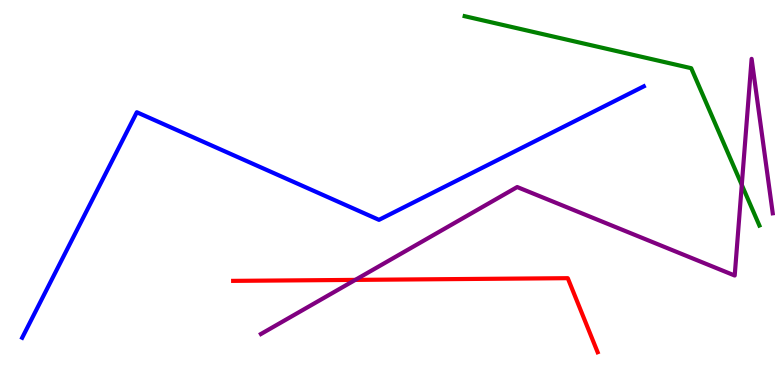[{'lines': ['blue', 'red'], 'intersections': []}, {'lines': ['green', 'red'], 'intersections': []}, {'lines': ['purple', 'red'], 'intersections': [{'x': 4.58, 'y': 2.73}]}, {'lines': ['blue', 'green'], 'intersections': []}, {'lines': ['blue', 'purple'], 'intersections': []}, {'lines': ['green', 'purple'], 'intersections': [{'x': 9.57, 'y': 5.2}]}]